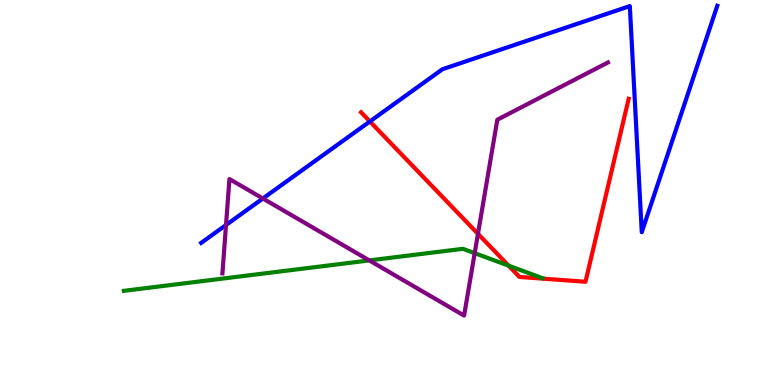[{'lines': ['blue', 'red'], 'intersections': [{'x': 4.77, 'y': 6.85}]}, {'lines': ['green', 'red'], 'intersections': [{'x': 6.56, 'y': 3.1}]}, {'lines': ['purple', 'red'], 'intersections': [{'x': 6.17, 'y': 3.93}]}, {'lines': ['blue', 'green'], 'intersections': []}, {'lines': ['blue', 'purple'], 'intersections': [{'x': 2.92, 'y': 4.16}, {'x': 3.39, 'y': 4.84}]}, {'lines': ['green', 'purple'], 'intersections': [{'x': 4.77, 'y': 3.24}, {'x': 6.12, 'y': 3.42}]}]